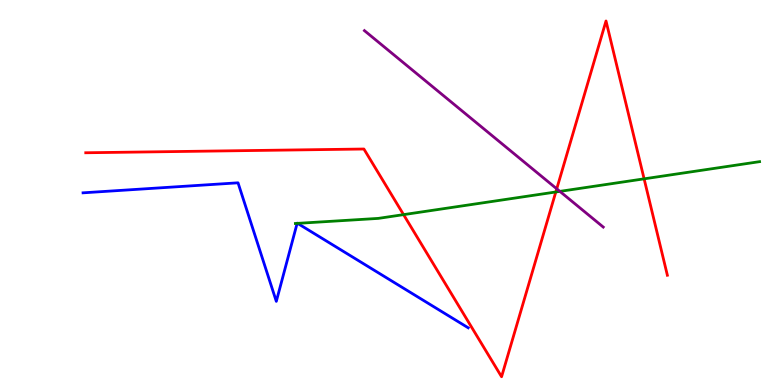[{'lines': ['blue', 'red'], 'intersections': []}, {'lines': ['green', 'red'], 'intersections': [{'x': 5.21, 'y': 4.43}, {'x': 7.17, 'y': 5.01}, {'x': 8.31, 'y': 5.35}]}, {'lines': ['purple', 'red'], 'intersections': [{'x': 7.18, 'y': 5.1}]}, {'lines': ['blue', 'green'], 'intersections': [{'x': 3.83, 'y': 4.2}, {'x': 3.84, 'y': 4.2}]}, {'lines': ['blue', 'purple'], 'intersections': []}, {'lines': ['green', 'purple'], 'intersections': [{'x': 7.22, 'y': 5.03}]}]